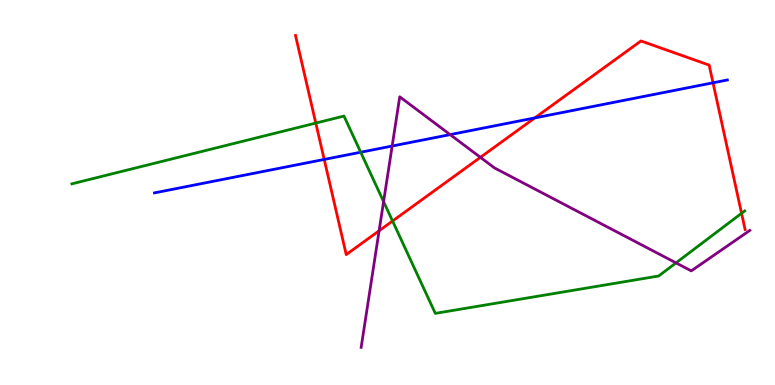[{'lines': ['blue', 'red'], 'intersections': [{'x': 4.18, 'y': 5.86}, {'x': 6.9, 'y': 6.94}, {'x': 9.2, 'y': 7.85}]}, {'lines': ['green', 'red'], 'intersections': [{'x': 4.07, 'y': 6.8}, {'x': 5.07, 'y': 4.26}, {'x': 9.57, 'y': 4.46}]}, {'lines': ['purple', 'red'], 'intersections': [{'x': 4.89, 'y': 4.01}, {'x': 6.2, 'y': 5.91}]}, {'lines': ['blue', 'green'], 'intersections': [{'x': 4.65, 'y': 6.05}]}, {'lines': ['blue', 'purple'], 'intersections': [{'x': 5.06, 'y': 6.21}, {'x': 5.81, 'y': 6.5}]}, {'lines': ['green', 'purple'], 'intersections': [{'x': 4.95, 'y': 4.76}, {'x': 8.72, 'y': 3.17}]}]